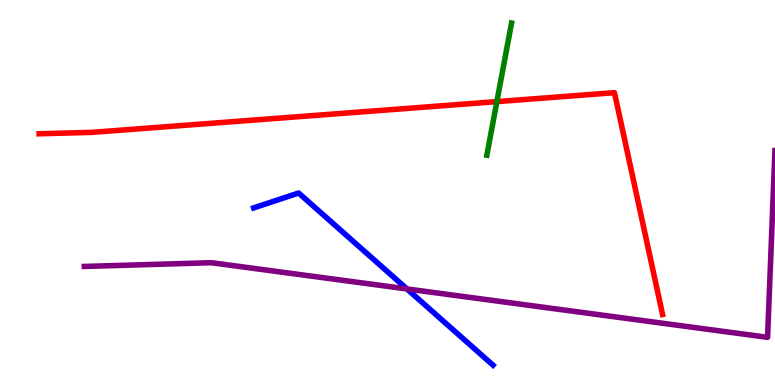[{'lines': ['blue', 'red'], 'intersections': []}, {'lines': ['green', 'red'], 'intersections': [{'x': 6.41, 'y': 7.36}]}, {'lines': ['purple', 'red'], 'intersections': []}, {'lines': ['blue', 'green'], 'intersections': []}, {'lines': ['blue', 'purple'], 'intersections': [{'x': 5.25, 'y': 2.49}]}, {'lines': ['green', 'purple'], 'intersections': []}]